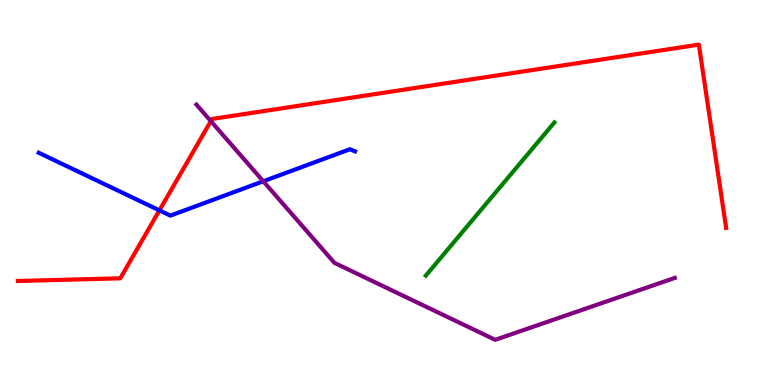[{'lines': ['blue', 'red'], 'intersections': [{'x': 2.06, 'y': 4.54}]}, {'lines': ['green', 'red'], 'intersections': []}, {'lines': ['purple', 'red'], 'intersections': [{'x': 2.72, 'y': 6.85}]}, {'lines': ['blue', 'green'], 'intersections': []}, {'lines': ['blue', 'purple'], 'intersections': [{'x': 3.4, 'y': 5.29}]}, {'lines': ['green', 'purple'], 'intersections': []}]